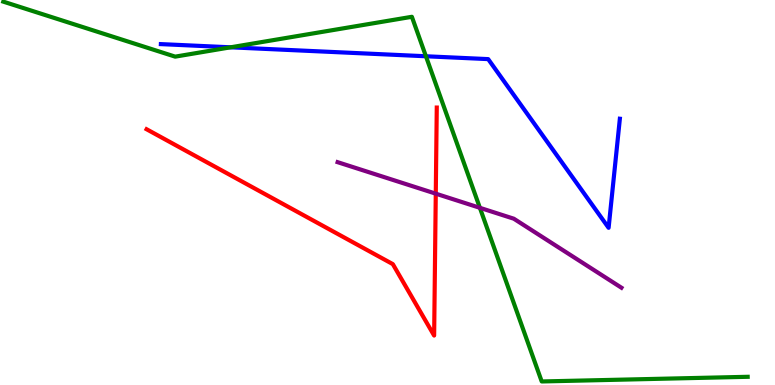[{'lines': ['blue', 'red'], 'intersections': []}, {'lines': ['green', 'red'], 'intersections': []}, {'lines': ['purple', 'red'], 'intersections': [{'x': 5.62, 'y': 4.97}]}, {'lines': ['blue', 'green'], 'intersections': [{'x': 2.98, 'y': 8.77}, {'x': 5.5, 'y': 8.54}]}, {'lines': ['blue', 'purple'], 'intersections': []}, {'lines': ['green', 'purple'], 'intersections': [{'x': 6.19, 'y': 4.6}]}]